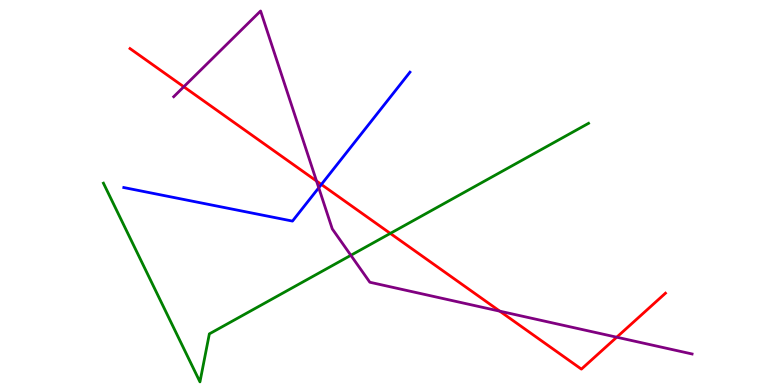[{'lines': ['blue', 'red'], 'intersections': [{'x': 4.15, 'y': 5.21}]}, {'lines': ['green', 'red'], 'intersections': [{'x': 5.04, 'y': 3.94}]}, {'lines': ['purple', 'red'], 'intersections': [{'x': 2.37, 'y': 7.75}, {'x': 4.08, 'y': 5.3}, {'x': 6.45, 'y': 1.92}, {'x': 7.96, 'y': 1.24}]}, {'lines': ['blue', 'green'], 'intersections': []}, {'lines': ['blue', 'purple'], 'intersections': [{'x': 4.11, 'y': 5.12}]}, {'lines': ['green', 'purple'], 'intersections': [{'x': 4.53, 'y': 3.37}]}]